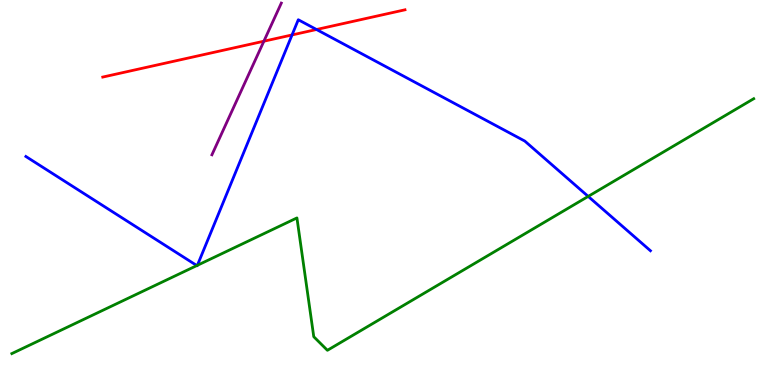[{'lines': ['blue', 'red'], 'intersections': [{'x': 3.77, 'y': 9.09}, {'x': 4.08, 'y': 9.23}]}, {'lines': ['green', 'red'], 'intersections': []}, {'lines': ['purple', 'red'], 'intersections': [{'x': 3.4, 'y': 8.93}]}, {'lines': ['blue', 'green'], 'intersections': [{'x': 2.54, 'y': 3.1}, {'x': 2.55, 'y': 3.11}, {'x': 7.59, 'y': 4.9}]}, {'lines': ['blue', 'purple'], 'intersections': []}, {'lines': ['green', 'purple'], 'intersections': []}]